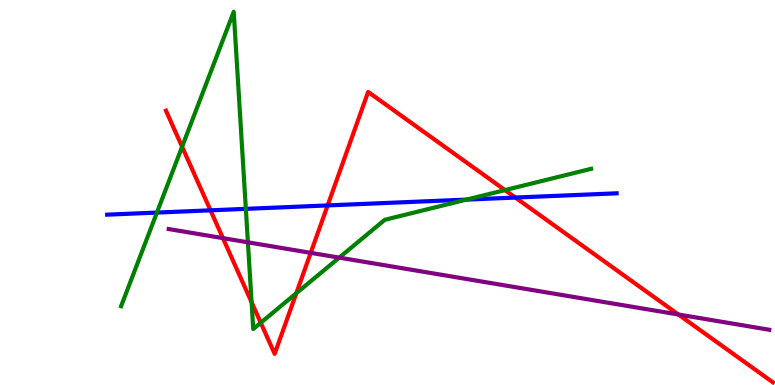[{'lines': ['blue', 'red'], 'intersections': [{'x': 2.72, 'y': 4.54}, {'x': 4.23, 'y': 4.66}, {'x': 6.65, 'y': 4.87}]}, {'lines': ['green', 'red'], 'intersections': [{'x': 2.35, 'y': 6.19}, {'x': 3.25, 'y': 2.15}, {'x': 3.36, 'y': 1.62}, {'x': 3.82, 'y': 2.38}, {'x': 6.52, 'y': 5.06}]}, {'lines': ['purple', 'red'], 'intersections': [{'x': 2.88, 'y': 3.81}, {'x': 4.01, 'y': 3.43}, {'x': 8.75, 'y': 1.83}]}, {'lines': ['blue', 'green'], 'intersections': [{'x': 2.02, 'y': 4.48}, {'x': 3.17, 'y': 4.58}, {'x': 6.02, 'y': 4.82}]}, {'lines': ['blue', 'purple'], 'intersections': []}, {'lines': ['green', 'purple'], 'intersections': [{'x': 3.2, 'y': 3.71}, {'x': 4.38, 'y': 3.31}]}]